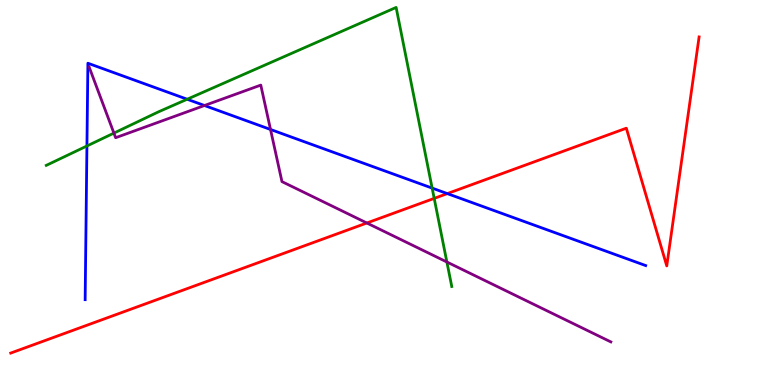[{'lines': ['blue', 'red'], 'intersections': [{'x': 5.77, 'y': 4.97}]}, {'lines': ['green', 'red'], 'intersections': [{'x': 5.6, 'y': 4.85}]}, {'lines': ['purple', 'red'], 'intersections': [{'x': 4.73, 'y': 4.21}]}, {'lines': ['blue', 'green'], 'intersections': [{'x': 1.12, 'y': 6.21}, {'x': 2.42, 'y': 7.42}, {'x': 5.58, 'y': 5.11}]}, {'lines': ['blue', 'purple'], 'intersections': [{'x': 2.64, 'y': 7.26}, {'x': 3.49, 'y': 6.64}]}, {'lines': ['green', 'purple'], 'intersections': [{'x': 1.47, 'y': 6.54}, {'x': 5.77, 'y': 3.2}]}]